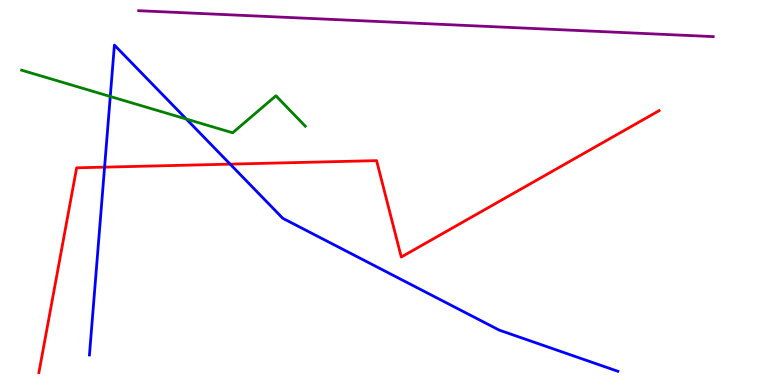[{'lines': ['blue', 'red'], 'intersections': [{'x': 1.35, 'y': 5.66}, {'x': 2.97, 'y': 5.74}]}, {'lines': ['green', 'red'], 'intersections': []}, {'lines': ['purple', 'red'], 'intersections': []}, {'lines': ['blue', 'green'], 'intersections': [{'x': 1.42, 'y': 7.49}, {'x': 2.4, 'y': 6.91}]}, {'lines': ['blue', 'purple'], 'intersections': []}, {'lines': ['green', 'purple'], 'intersections': []}]